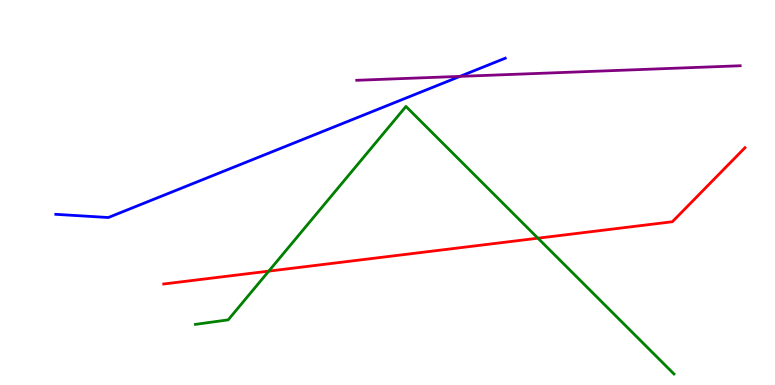[{'lines': ['blue', 'red'], 'intersections': []}, {'lines': ['green', 'red'], 'intersections': [{'x': 3.47, 'y': 2.96}, {'x': 6.94, 'y': 3.81}]}, {'lines': ['purple', 'red'], 'intersections': []}, {'lines': ['blue', 'green'], 'intersections': []}, {'lines': ['blue', 'purple'], 'intersections': [{'x': 5.94, 'y': 8.02}]}, {'lines': ['green', 'purple'], 'intersections': []}]